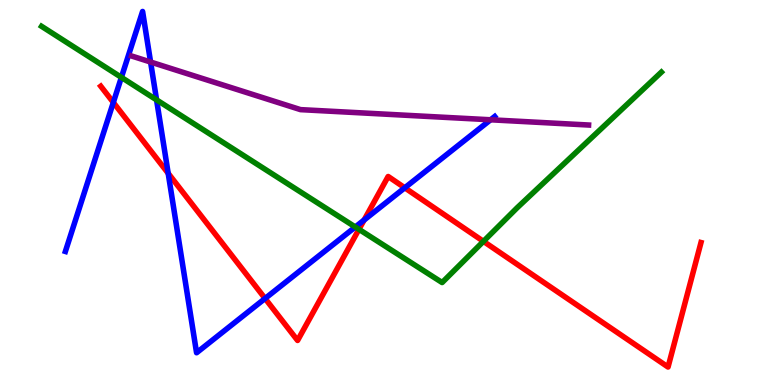[{'lines': ['blue', 'red'], 'intersections': [{'x': 1.46, 'y': 7.34}, {'x': 2.17, 'y': 5.5}, {'x': 3.42, 'y': 2.25}, {'x': 4.7, 'y': 4.29}, {'x': 5.22, 'y': 5.12}]}, {'lines': ['green', 'red'], 'intersections': [{'x': 4.63, 'y': 4.04}, {'x': 6.24, 'y': 3.73}]}, {'lines': ['purple', 'red'], 'intersections': []}, {'lines': ['blue', 'green'], 'intersections': [{'x': 1.57, 'y': 7.99}, {'x': 2.02, 'y': 7.41}, {'x': 4.58, 'y': 4.1}]}, {'lines': ['blue', 'purple'], 'intersections': [{'x': 1.94, 'y': 8.39}, {'x': 6.33, 'y': 6.89}]}, {'lines': ['green', 'purple'], 'intersections': []}]